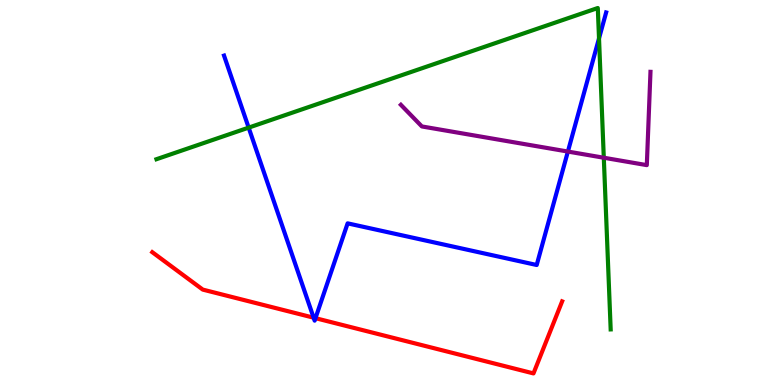[{'lines': ['blue', 'red'], 'intersections': [{'x': 4.05, 'y': 1.75}, {'x': 4.07, 'y': 1.74}]}, {'lines': ['green', 'red'], 'intersections': []}, {'lines': ['purple', 'red'], 'intersections': []}, {'lines': ['blue', 'green'], 'intersections': [{'x': 3.21, 'y': 6.68}, {'x': 7.73, 'y': 9.0}]}, {'lines': ['blue', 'purple'], 'intersections': [{'x': 7.33, 'y': 6.06}]}, {'lines': ['green', 'purple'], 'intersections': [{'x': 7.79, 'y': 5.9}]}]